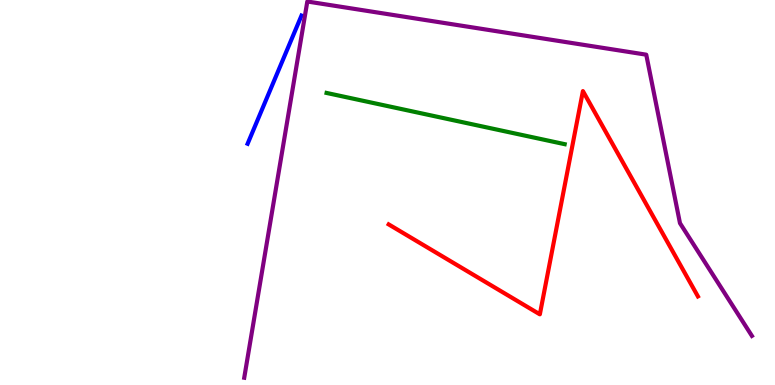[{'lines': ['blue', 'red'], 'intersections': []}, {'lines': ['green', 'red'], 'intersections': []}, {'lines': ['purple', 'red'], 'intersections': []}, {'lines': ['blue', 'green'], 'intersections': []}, {'lines': ['blue', 'purple'], 'intersections': []}, {'lines': ['green', 'purple'], 'intersections': []}]